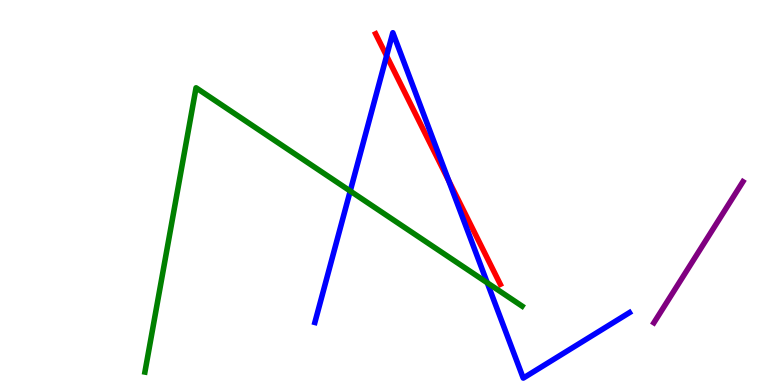[{'lines': ['blue', 'red'], 'intersections': [{'x': 4.99, 'y': 8.55}, {'x': 5.79, 'y': 5.31}]}, {'lines': ['green', 'red'], 'intersections': []}, {'lines': ['purple', 'red'], 'intersections': []}, {'lines': ['blue', 'green'], 'intersections': [{'x': 4.52, 'y': 5.04}, {'x': 6.29, 'y': 2.65}]}, {'lines': ['blue', 'purple'], 'intersections': []}, {'lines': ['green', 'purple'], 'intersections': []}]